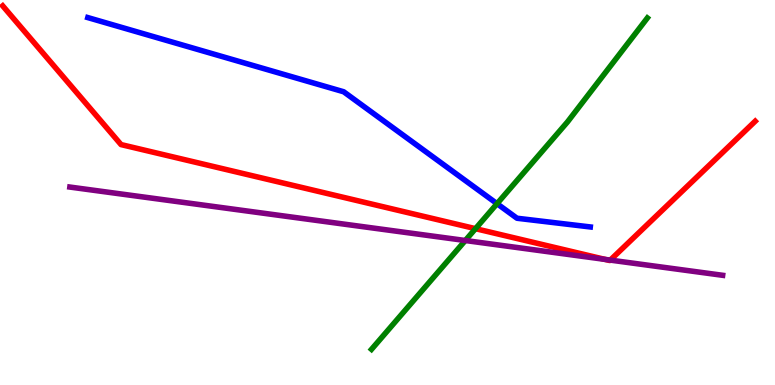[{'lines': ['blue', 'red'], 'intersections': []}, {'lines': ['green', 'red'], 'intersections': [{'x': 6.14, 'y': 4.06}]}, {'lines': ['purple', 'red'], 'intersections': [{'x': 7.81, 'y': 3.26}, {'x': 7.87, 'y': 3.24}]}, {'lines': ['blue', 'green'], 'intersections': [{'x': 6.41, 'y': 4.71}]}, {'lines': ['blue', 'purple'], 'intersections': []}, {'lines': ['green', 'purple'], 'intersections': [{'x': 6.0, 'y': 3.75}]}]